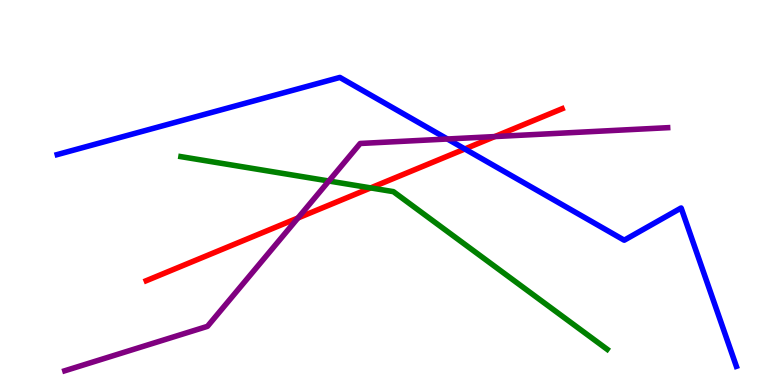[{'lines': ['blue', 'red'], 'intersections': [{'x': 6.0, 'y': 6.13}]}, {'lines': ['green', 'red'], 'intersections': [{'x': 4.78, 'y': 5.12}]}, {'lines': ['purple', 'red'], 'intersections': [{'x': 3.84, 'y': 4.34}, {'x': 6.38, 'y': 6.45}]}, {'lines': ['blue', 'green'], 'intersections': []}, {'lines': ['blue', 'purple'], 'intersections': [{'x': 5.77, 'y': 6.39}]}, {'lines': ['green', 'purple'], 'intersections': [{'x': 4.24, 'y': 5.3}]}]